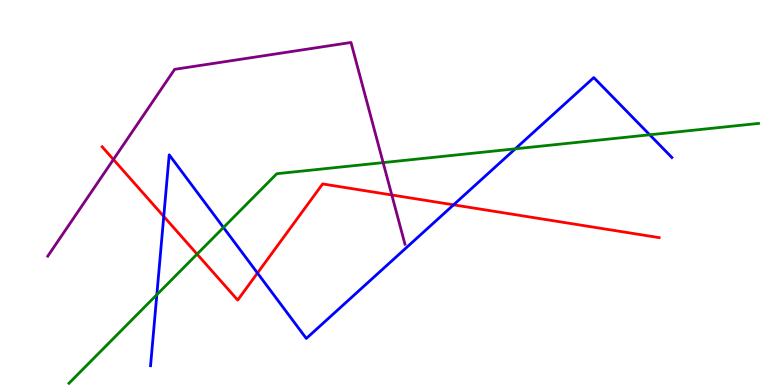[{'lines': ['blue', 'red'], 'intersections': [{'x': 2.11, 'y': 4.38}, {'x': 3.32, 'y': 2.91}, {'x': 5.85, 'y': 4.68}]}, {'lines': ['green', 'red'], 'intersections': [{'x': 2.54, 'y': 3.4}]}, {'lines': ['purple', 'red'], 'intersections': [{'x': 1.46, 'y': 5.86}, {'x': 5.06, 'y': 4.94}]}, {'lines': ['blue', 'green'], 'intersections': [{'x': 2.02, 'y': 2.35}, {'x': 2.88, 'y': 4.09}, {'x': 6.65, 'y': 6.13}, {'x': 8.38, 'y': 6.5}]}, {'lines': ['blue', 'purple'], 'intersections': []}, {'lines': ['green', 'purple'], 'intersections': [{'x': 4.94, 'y': 5.78}]}]